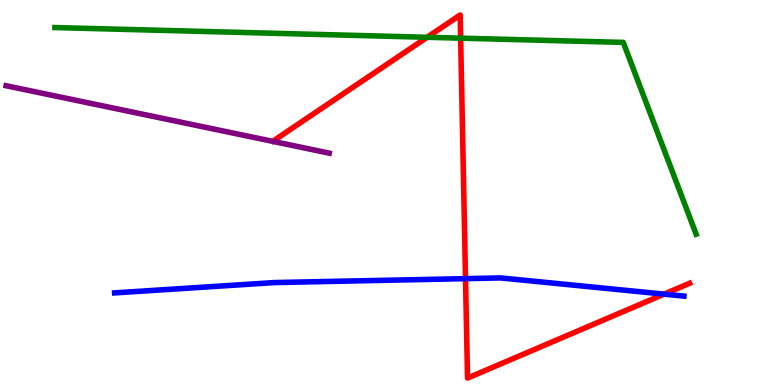[{'lines': ['blue', 'red'], 'intersections': [{'x': 6.01, 'y': 2.76}, {'x': 8.57, 'y': 2.36}]}, {'lines': ['green', 'red'], 'intersections': [{'x': 5.51, 'y': 9.03}, {'x': 5.94, 'y': 9.01}]}, {'lines': ['purple', 'red'], 'intersections': []}, {'lines': ['blue', 'green'], 'intersections': []}, {'lines': ['blue', 'purple'], 'intersections': []}, {'lines': ['green', 'purple'], 'intersections': []}]